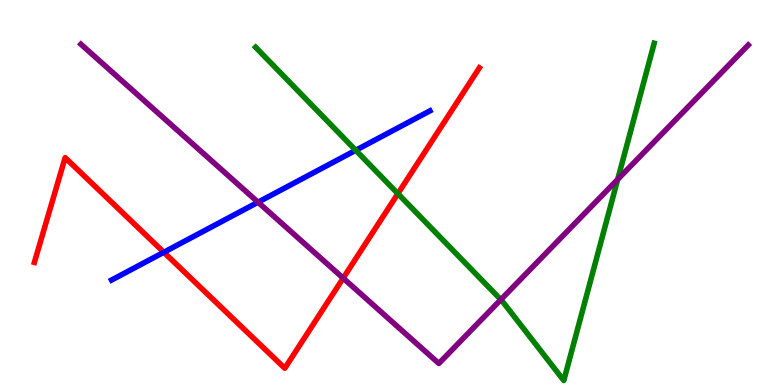[{'lines': ['blue', 'red'], 'intersections': [{'x': 2.11, 'y': 3.45}]}, {'lines': ['green', 'red'], 'intersections': [{'x': 5.13, 'y': 4.97}]}, {'lines': ['purple', 'red'], 'intersections': [{'x': 4.43, 'y': 2.78}]}, {'lines': ['blue', 'green'], 'intersections': [{'x': 4.59, 'y': 6.1}]}, {'lines': ['blue', 'purple'], 'intersections': [{'x': 3.33, 'y': 4.75}]}, {'lines': ['green', 'purple'], 'intersections': [{'x': 6.46, 'y': 2.22}, {'x': 7.97, 'y': 5.34}]}]